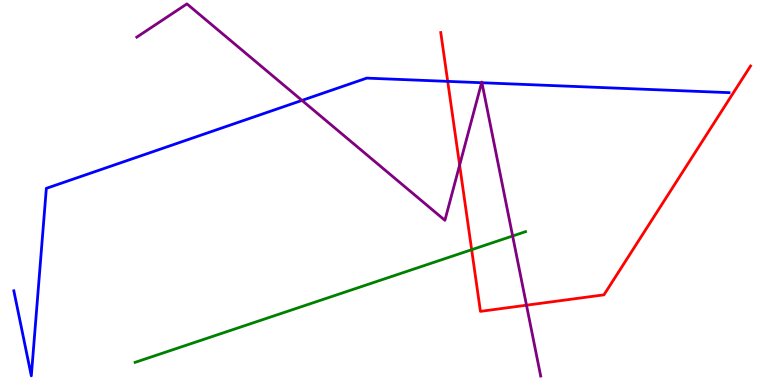[{'lines': ['blue', 'red'], 'intersections': [{'x': 5.78, 'y': 7.89}]}, {'lines': ['green', 'red'], 'intersections': [{'x': 6.09, 'y': 3.51}]}, {'lines': ['purple', 'red'], 'intersections': [{'x': 5.93, 'y': 5.71}, {'x': 6.79, 'y': 2.07}]}, {'lines': ['blue', 'green'], 'intersections': []}, {'lines': ['blue', 'purple'], 'intersections': [{'x': 3.9, 'y': 7.39}, {'x': 6.21, 'y': 7.85}, {'x': 6.22, 'y': 7.85}]}, {'lines': ['green', 'purple'], 'intersections': [{'x': 6.61, 'y': 3.87}]}]